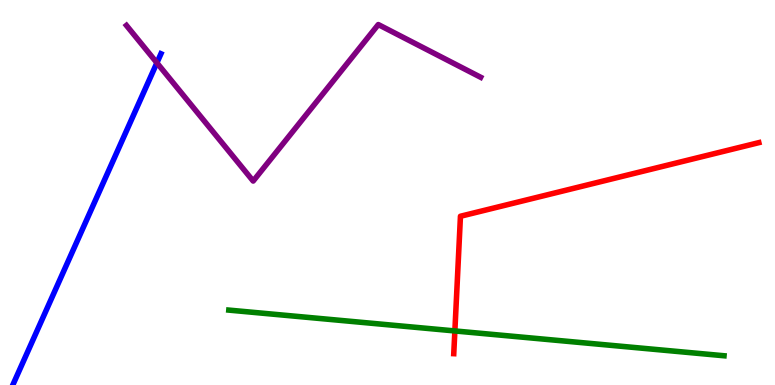[{'lines': ['blue', 'red'], 'intersections': []}, {'lines': ['green', 'red'], 'intersections': [{'x': 5.87, 'y': 1.4}]}, {'lines': ['purple', 'red'], 'intersections': []}, {'lines': ['blue', 'green'], 'intersections': []}, {'lines': ['blue', 'purple'], 'intersections': [{'x': 2.02, 'y': 8.37}]}, {'lines': ['green', 'purple'], 'intersections': []}]